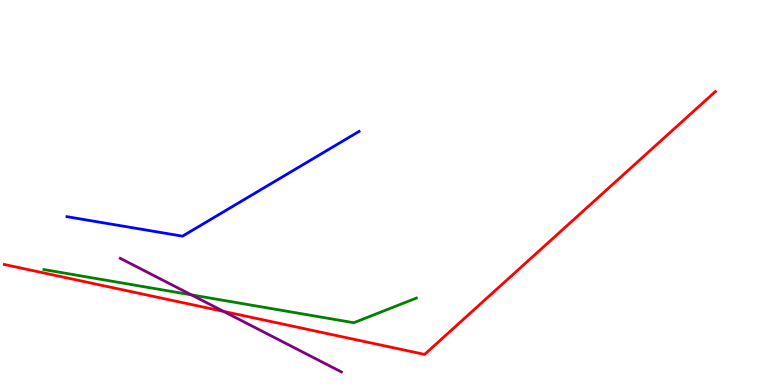[{'lines': ['blue', 'red'], 'intersections': []}, {'lines': ['green', 'red'], 'intersections': []}, {'lines': ['purple', 'red'], 'intersections': [{'x': 2.88, 'y': 1.91}]}, {'lines': ['blue', 'green'], 'intersections': []}, {'lines': ['blue', 'purple'], 'intersections': []}, {'lines': ['green', 'purple'], 'intersections': [{'x': 2.47, 'y': 2.34}]}]